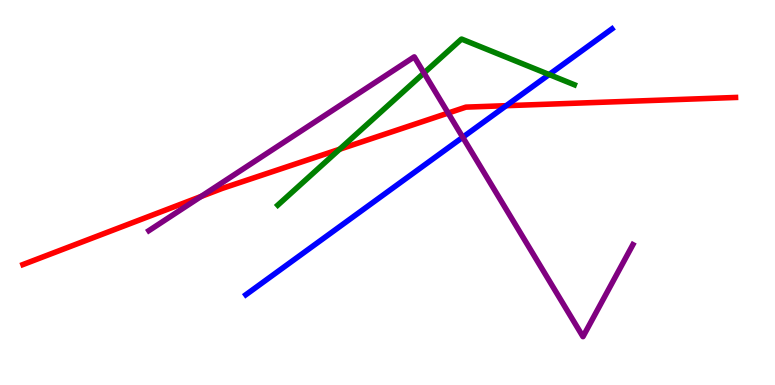[{'lines': ['blue', 'red'], 'intersections': [{'x': 6.53, 'y': 7.25}]}, {'lines': ['green', 'red'], 'intersections': [{'x': 4.38, 'y': 6.12}]}, {'lines': ['purple', 'red'], 'intersections': [{'x': 2.59, 'y': 4.9}, {'x': 5.78, 'y': 7.06}]}, {'lines': ['blue', 'green'], 'intersections': [{'x': 7.09, 'y': 8.06}]}, {'lines': ['blue', 'purple'], 'intersections': [{'x': 5.97, 'y': 6.43}]}, {'lines': ['green', 'purple'], 'intersections': [{'x': 5.47, 'y': 8.1}]}]